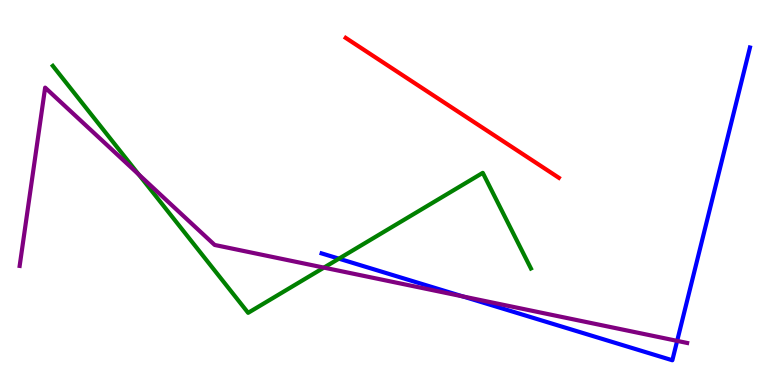[{'lines': ['blue', 'red'], 'intersections': []}, {'lines': ['green', 'red'], 'intersections': []}, {'lines': ['purple', 'red'], 'intersections': []}, {'lines': ['blue', 'green'], 'intersections': [{'x': 4.37, 'y': 3.28}]}, {'lines': ['blue', 'purple'], 'intersections': [{'x': 5.97, 'y': 2.3}, {'x': 8.74, 'y': 1.15}]}, {'lines': ['green', 'purple'], 'intersections': [{'x': 1.79, 'y': 5.47}, {'x': 4.18, 'y': 3.05}]}]